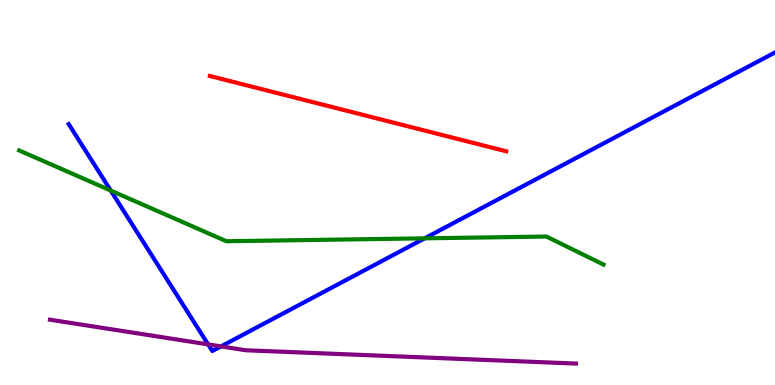[{'lines': ['blue', 'red'], 'intersections': []}, {'lines': ['green', 'red'], 'intersections': []}, {'lines': ['purple', 'red'], 'intersections': []}, {'lines': ['blue', 'green'], 'intersections': [{'x': 1.43, 'y': 5.05}, {'x': 5.48, 'y': 3.81}]}, {'lines': ['blue', 'purple'], 'intersections': [{'x': 2.69, 'y': 1.05}, {'x': 2.85, 'y': 1.0}]}, {'lines': ['green', 'purple'], 'intersections': []}]